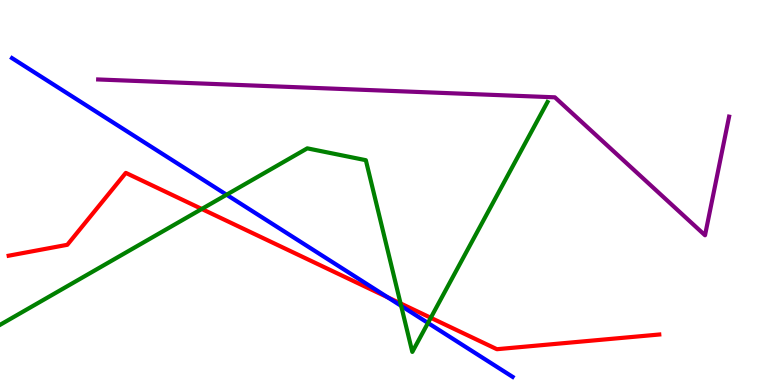[{'lines': ['blue', 'red'], 'intersections': [{'x': 5.0, 'y': 2.28}]}, {'lines': ['green', 'red'], 'intersections': [{'x': 2.6, 'y': 4.57}, {'x': 5.17, 'y': 2.12}, {'x': 5.56, 'y': 1.75}]}, {'lines': ['purple', 'red'], 'intersections': []}, {'lines': ['blue', 'green'], 'intersections': [{'x': 2.92, 'y': 4.94}, {'x': 5.18, 'y': 2.06}, {'x': 5.52, 'y': 1.61}]}, {'lines': ['blue', 'purple'], 'intersections': []}, {'lines': ['green', 'purple'], 'intersections': []}]